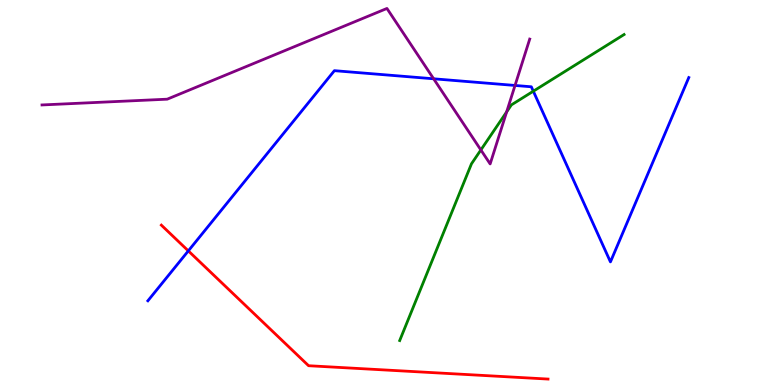[{'lines': ['blue', 'red'], 'intersections': [{'x': 2.43, 'y': 3.48}]}, {'lines': ['green', 'red'], 'intersections': []}, {'lines': ['purple', 'red'], 'intersections': []}, {'lines': ['blue', 'green'], 'intersections': [{'x': 6.88, 'y': 7.63}]}, {'lines': ['blue', 'purple'], 'intersections': [{'x': 5.6, 'y': 7.95}, {'x': 6.65, 'y': 7.78}]}, {'lines': ['green', 'purple'], 'intersections': [{'x': 6.2, 'y': 6.11}, {'x': 6.54, 'y': 7.09}]}]